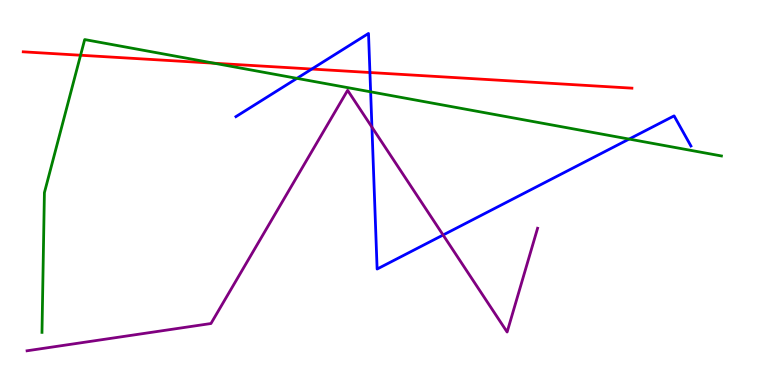[{'lines': ['blue', 'red'], 'intersections': [{'x': 4.02, 'y': 8.21}, {'x': 4.77, 'y': 8.12}]}, {'lines': ['green', 'red'], 'intersections': [{'x': 1.04, 'y': 8.57}, {'x': 2.76, 'y': 8.36}]}, {'lines': ['purple', 'red'], 'intersections': []}, {'lines': ['blue', 'green'], 'intersections': [{'x': 3.83, 'y': 7.96}, {'x': 4.78, 'y': 7.61}, {'x': 8.12, 'y': 6.39}]}, {'lines': ['blue', 'purple'], 'intersections': [{'x': 4.8, 'y': 6.7}, {'x': 5.72, 'y': 3.9}]}, {'lines': ['green', 'purple'], 'intersections': []}]